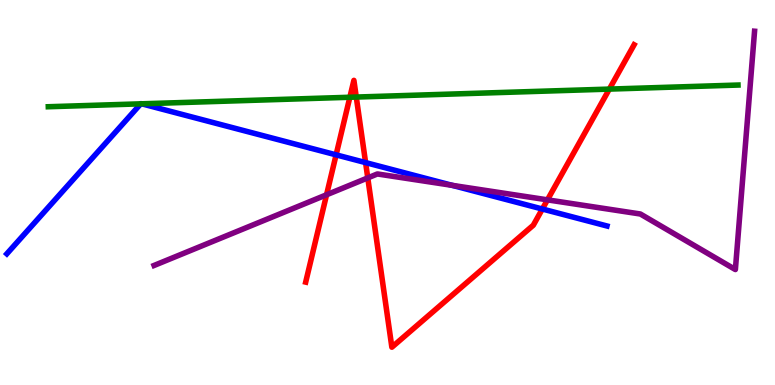[{'lines': ['blue', 'red'], 'intersections': [{'x': 4.34, 'y': 5.98}, {'x': 4.72, 'y': 5.78}, {'x': 7.0, 'y': 4.57}]}, {'lines': ['green', 'red'], 'intersections': [{'x': 4.51, 'y': 7.47}, {'x': 4.6, 'y': 7.48}, {'x': 7.86, 'y': 7.69}]}, {'lines': ['purple', 'red'], 'intersections': [{'x': 4.21, 'y': 4.94}, {'x': 4.75, 'y': 5.38}, {'x': 7.06, 'y': 4.81}]}, {'lines': ['blue', 'green'], 'intersections': [{'x': 1.82, 'y': 7.3}, {'x': 1.83, 'y': 7.3}]}, {'lines': ['blue', 'purple'], 'intersections': [{'x': 5.84, 'y': 5.19}]}, {'lines': ['green', 'purple'], 'intersections': []}]